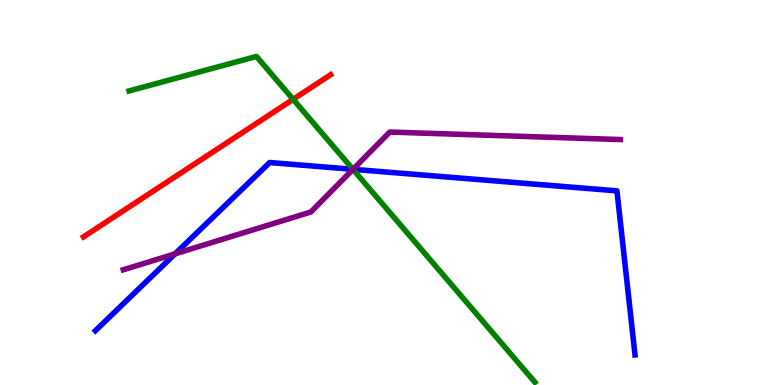[{'lines': ['blue', 'red'], 'intersections': []}, {'lines': ['green', 'red'], 'intersections': [{'x': 3.78, 'y': 7.42}]}, {'lines': ['purple', 'red'], 'intersections': []}, {'lines': ['blue', 'green'], 'intersections': [{'x': 4.55, 'y': 5.6}]}, {'lines': ['blue', 'purple'], 'intersections': [{'x': 2.26, 'y': 3.41}, {'x': 4.55, 'y': 5.6}]}, {'lines': ['green', 'purple'], 'intersections': [{'x': 4.55, 'y': 5.6}]}]